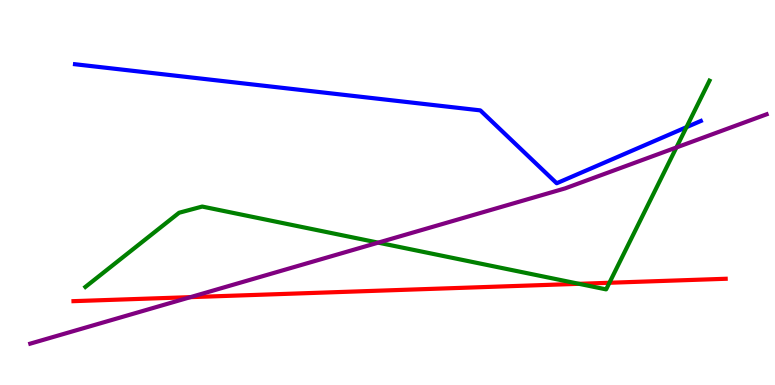[{'lines': ['blue', 'red'], 'intersections': []}, {'lines': ['green', 'red'], 'intersections': [{'x': 7.47, 'y': 2.63}, {'x': 7.86, 'y': 2.66}]}, {'lines': ['purple', 'red'], 'intersections': [{'x': 2.46, 'y': 2.28}]}, {'lines': ['blue', 'green'], 'intersections': [{'x': 8.86, 'y': 6.7}]}, {'lines': ['blue', 'purple'], 'intersections': []}, {'lines': ['green', 'purple'], 'intersections': [{'x': 4.88, 'y': 3.7}, {'x': 8.73, 'y': 6.17}]}]